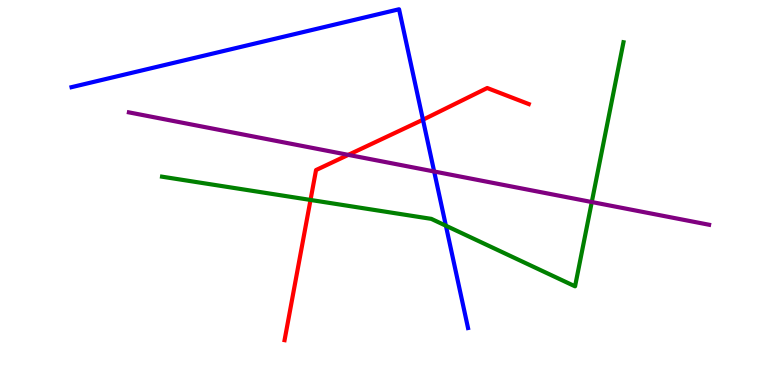[{'lines': ['blue', 'red'], 'intersections': [{'x': 5.46, 'y': 6.89}]}, {'lines': ['green', 'red'], 'intersections': [{'x': 4.01, 'y': 4.81}]}, {'lines': ['purple', 'red'], 'intersections': [{'x': 4.49, 'y': 5.98}]}, {'lines': ['blue', 'green'], 'intersections': [{'x': 5.75, 'y': 4.14}]}, {'lines': ['blue', 'purple'], 'intersections': [{'x': 5.6, 'y': 5.55}]}, {'lines': ['green', 'purple'], 'intersections': [{'x': 7.64, 'y': 4.75}]}]